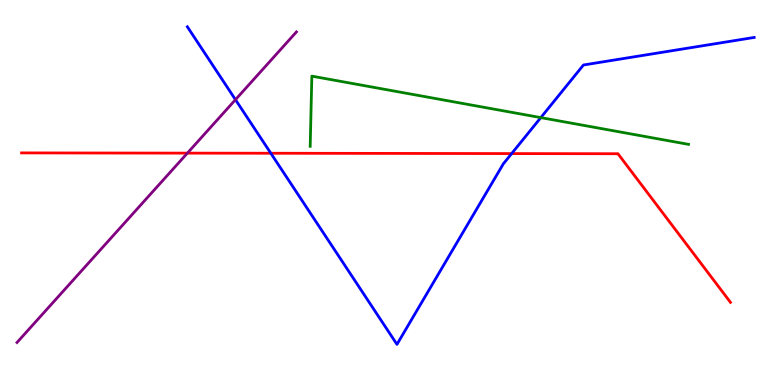[{'lines': ['blue', 'red'], 'intersections': [{'x': 3.49, 'y': 6.02}, {'x': 6.6, 'y': 6.01}]}, {'lines': ['green', 'red'], 'intersections': []}, {'lines': ['purple', 'red'], 'intersections': [{'x': 2.42, 'y': 6.02}]}, {'lines': ['blue', 'green'], 'intersections': [{'x': 6.98, 'y': 6.95}]}, {'lines': ['blue', 'purple'], 'intersections': [{'x': 3.04, 'y': 7.41}]}, {'lines': ['green', 'purple'], 'intersections': []}]